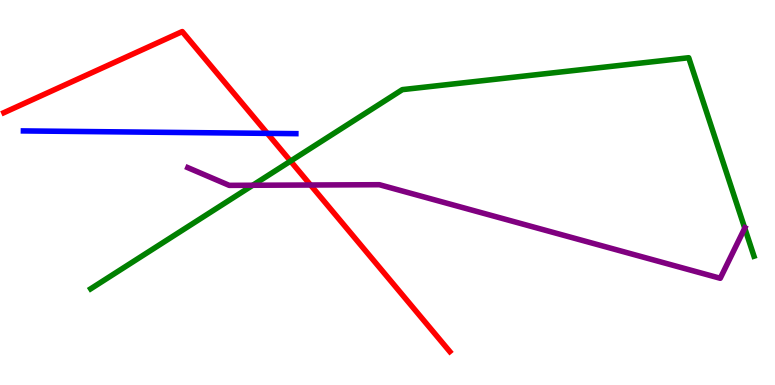[{'lines': ['blue', 'red'], 'intersections': [{'x': 3.45, 'y': 6.54}]}, {'lines': ['green', 'red'], 'intersections': [{'x': 3.75, 'y': 5.82}]}, {'lines': ['purple', 'red'], 'intersections': [{'x': 4.01, 'y': 5.19}]}, {'lines': ['blue', 'green'], 'intersections': []}, {'lines': ['blue', 'purple'], 'intersections': []}, {'lines': ['green', 'purple'], 'intersections': [{'x': 3.26, 'y': 5.19}, {'x': 9.61, 'y': 4.07}]}]